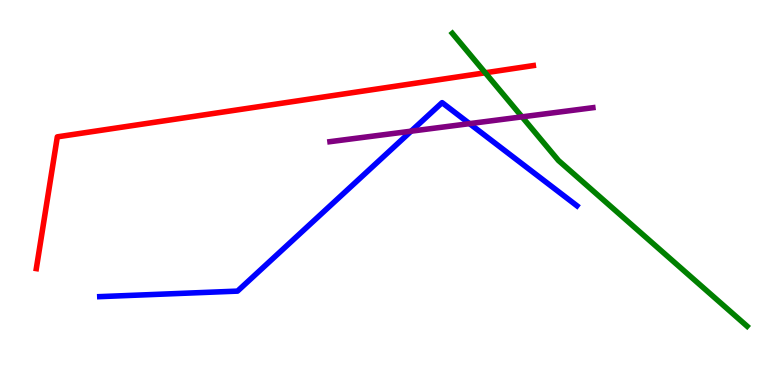[{'lines': ['blue', 'red'], 'intersections': []}, {'lines': ['green', 'red'], 'intersections': [{'x': 6.26, 'y': 8.11}]}, {'lines': ['purple', 'red'], 'intersections': []}, {'lines': ['blue', 'green'], 'intersections': []}, {'lines': ['blue', 'purple'], 'intersections': [{'x': 5.3, 'y': 6.59}, {'x': 6.06, 'y': 6.79}]}, {'lines': ['green', 'purple'], 'intersections': [{'x': 6.74, 'y': 6.96}]}]